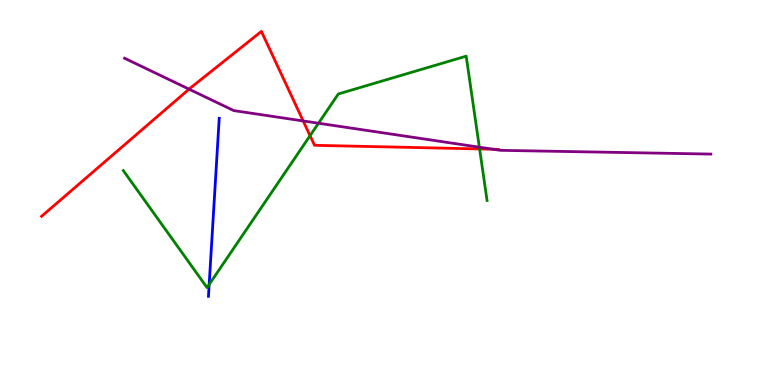[{'lines': ['blue', 'red'], 'intersections': []}, {'lines': ['green', 'red'], 'intersections': [{'x': 4.0, 'y': 6.48}, {'x': 6.19, 'y': 6.13}]}, {'lines': ['purple', 'red'], 'intersections': [{'x': 2.44, 'y': 7.68}, {'x': 3.91, 'y': 6.86}, {'x': 6.36, 'y': 6.12}]}, {'lines': ['blue', 'green'], 'intersections': [{'x': 2.7, 'y': 2.61}]}, {'lines': ['blue', 'purple'], 'intersections': []}, {'lines': ['green', 'purple'], 'intersections': [{'x': 4.11, 'y': 6.8}, {'x': 6.19, 'y': 6.18}]}]